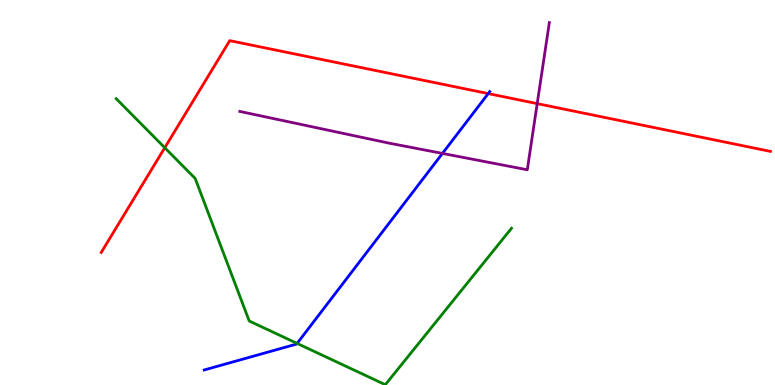[{'lines': ['blue', 'red'], 'intersections': [{'x': 6.3, 'y': 7.57}]}, {'lines': ['green', 'red'], 'intersections': [{'x': 2.13, 'y': 6.16}]}, {'lines': ['purple', 'red'], 'intersections': [{'x': 6.93, 'y': 7.31}]}, {'lines': ['blue', 'green'], 'intersections': [{'x': 3.83, 'y': 1.08}]}, {'lines': ['blue', 'purple'], 'intersections': [{'x': 5.71, 'y': 6.02}]}, {'lines': ['green', 'purple'], 'intersections': []}]